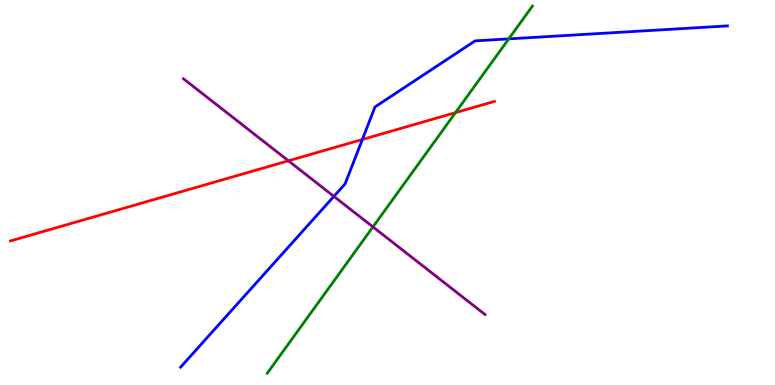[{'lines': ['blue', 'red'], 'intersections': [{'x': 4.68, 'y': 6.38}]}, {'lines': ['green', 'red'], 'intersections': [{'x': 5.88, 'y': 7.07}]}, {'lines': ['purple', 'red'], 'intersections': [{'x': 3.72, 'y': 5.82}]}, {'lines': ['blue', 'green'], 'intersections': [{'x': 6.56, 'y': 8.99}]}, {'lines': ['blue', 'purple'], 'intersections': [{'x': 4.31, 'y': 4.9}]}, {'lines': ['green', 'purple'], 'intersections': [{'x': 4.81, 'y': 4.11}]}]